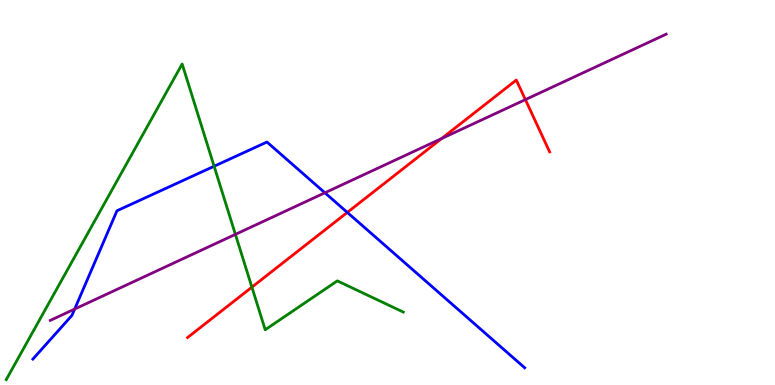[{'lines': ['blue', 'red'], 'intersections': [{'x': 4.48, 'y': 4.48}]}, {'lines': ['green', 'red'], 'intersections': [{'x': 3.25, 'y': 2.54}]}, {'lines': ['purple', 'red'], 'intersections': [{'x': 5.7, 'y': 6.4}, {'x': 6.78, 'y': 7.41}]}, {'lines': ['blue', 'green'], 'intersections': [{'x': 2.76, 'y': 5.68}]}, {'lines': ['blue', 'purple'], 'intersections': [{'x': 0.963, 'y': 1.97}, {'x': 4.19, 'y': 4.99}]}, {'lines': ['green', 'purple'], 'intersections': [{'x': 3.04, 'y': 3.91}]}]